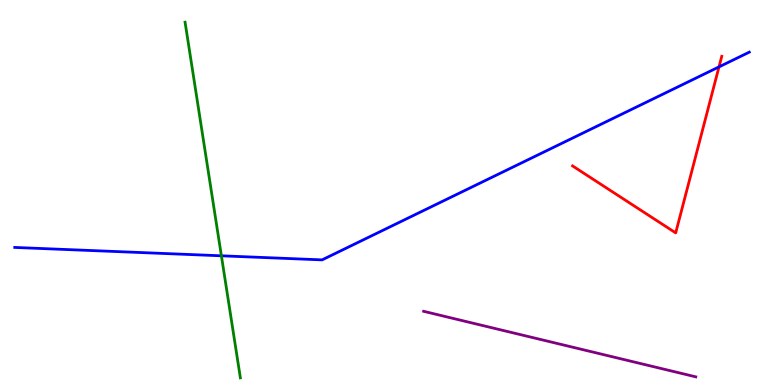[{'lines': ['blue', 'red'], 'intersections': [{'x': 9.28, 'y': 8.26}]}, {'lines': ['green', 'red'], 'intersections': []}, {'lines': ['purple', 'red'], 'intersections': []}, {'lines': ['blue', 'green'], 'intersections': [{'x': 2.86, 'y': 3.36}]}, {'lines': ['blue', 'purple'], 'intersections': []}, {'lines': ['green', 'purple'], 'intersections': []}]